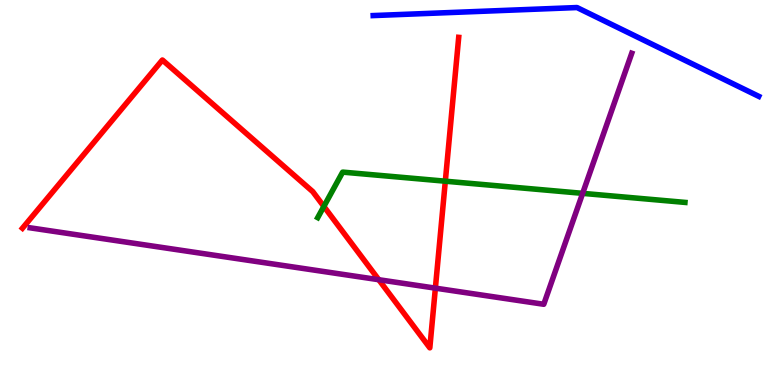[{'lines': ['blue', 'red'], 'intersections': []}, {'lines': ['green', 'red'], 'intersections': [{'x': 4.18, 'y': 4.64}, {'x': 5.75, 'y': 5.29}]}, {'lines': ['purple', 'red'], 'intersections': [{'x': 4.89, 'y': 2.73}, {'x': 5.62, 'y': 2.52}]}, {'lines': ['blue', 'green'], 'intersections': []}, {'lines': ['blue', 'purple'], 'intersections': []}, {'lines': ['green', 'purple'], 'intersections': [{'x': 7.52, 'y': 4.98}]}]